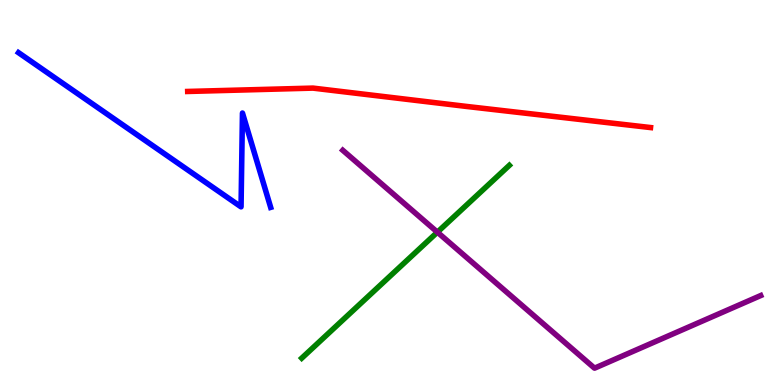[{'lines': ['blue', 'red'], 'intersections': []}, {'lines': ['green', 'red'], 'intersections': []}, {'lines': ['purple', 'red'], 'intersections': []}, {'lines': ['blue', 'green'], 'intersections': []}, {'lines': ['blue', 'purple'], 'intersections': []}, {'lines': ['green', 'purple'], 'intersections': [{'x': 5.64, 'y': 3.97}]}]